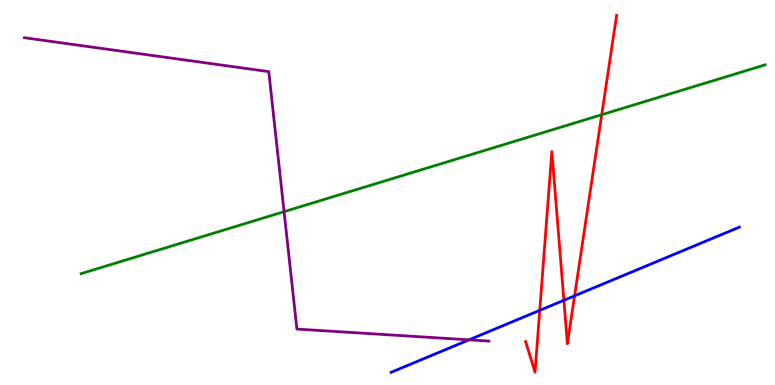[{'lines': ['blue', 'red'], 'intersections': [{'x': 6.96, 'y': 1.94}, {'x': 7.28, 'y': 2.2}, {'x': 7.41, 'y': 2.32}]}, {'lines': ['green', 'red'], 'intersections': [{'x': 7.76, 'y': 7.02}]}, {'lines': ['purple', 'red'], 'intersections': []}, {'lines': ['blue', 'green'], 'intersections': []}, {'lines': ['blue', 'purple'], 'intersections': [{'x': 6.05, 'y': 1.17}]}, {'lines': ['green', 'purple'], 'intersections': [{'x': 3.67, 'y': 4.5}]}]